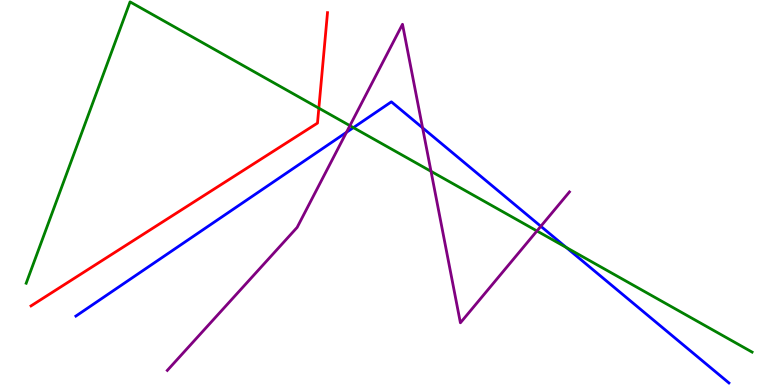[{'lines': ['blue', 'red'], 'intersections': []}, {'lines': ['green', 'red'], 'intersections': [{'x': 4.11, 'y': 7.19}]}, {'lines': ['purple', 'red'], 'intersections': []}, {'lines': ['blue', 'green'], 'intersections': [{'x': 4.56, 'y': 6.69}, {'x': 7.31, 'y': 3.57}]}, {'lines': ['blue', 'purple'], 'intersections': [{'x': 4.47, 'y': 6.56}, {'x': 5.45, 'y': 6.68}, {'x': 6.98, 'y': 4.12}]}, {'lines': ['green', 'purple'], 'intersections': [{'x': 4.52, 'y': 6.74}, {'x': 5.56, 'y': 5.55}, {'x': 6.93, 'y': 4.0}]}]